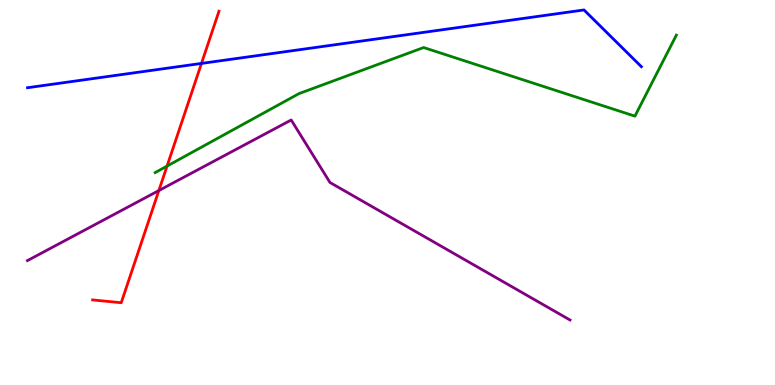[{'lines': ['blue', 'red'], 'intersections': [{'x': 2.6, 'y': 8.35}]}, {'lines': ['green', 'red'], 'intersections': [{'x': 2.16, 'y': 5.69}]}, {'lines': ['purple', 'red'], 'intersections': [{'x': 2.05, 'y': 5.05}]}, {'lines': ['blue', 'green'], 'intersections': []}, {'lines': ['blue', 'purple'], 'intersections': []}, {'lines': ['green', 'purple'], 'intersections': []}]